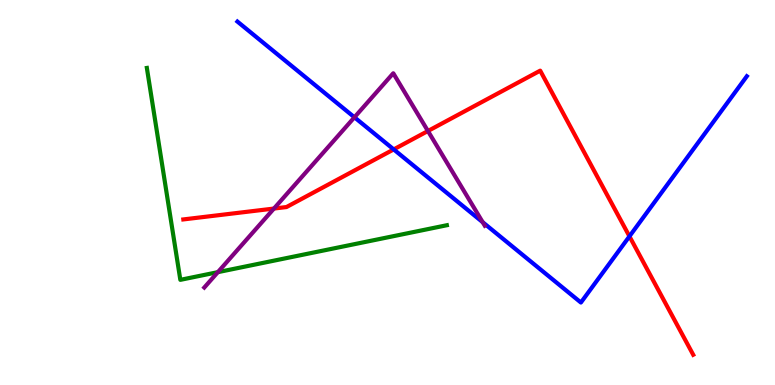[{'lines': ['blue', 'red'], 'intersections': [{'x': 5.08, 'y': 6.12}, {'x': 8.12, 'y': 3.86}]}, {'lines': ['green', 'red'], 'intersections': []}, {'lines': ['purple', 'red'], 'intersections': [{'x': 3.53, 'y': 4.58}, {'x': 5.52, 'y': 6.6}]}, {'lines': ['blue', 'green'], 'intersections': []}, {'lines': ['blue', 'purple'], 'intersections': [{'x': 4.57, 'y': 6.95}, {'x': 6.23, 'y': 4.23}]}, {'lines': ['green', 'purple'], 'intersections': [{'x': 2.81, 'y': 2.93}]}]